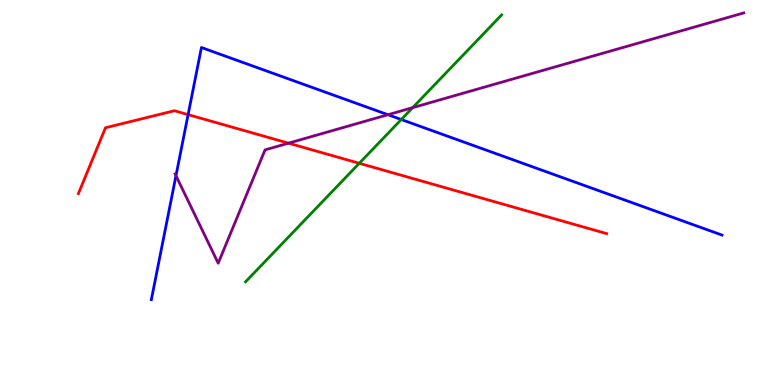[{'lines': ['blue', 'red'], 'intersections': [{'x': 2.43, 'y': 7.02}]}, {'lines': ['green', 'red'], 'intersections': [{'x': 4.64, 'y': 5.76}]}, {'lines': ['purple', 'red'], 'intersections': [{'x': 3.72, 'y': 6.28}]}, {'lines': ['blue', 'green'], 'intersections': [{'x': 5.18, 'y': 6.9}]}, {'lines': ['blue', 'purple'], 'intersections': [{'x': 2.27, 'y': 5.44}, {'x': 5.01, 'y': 7.02}]}, {'lines': ['green', 'purple'], 'intersections': [{'x': 5.32, 'y': 7.2}]}]